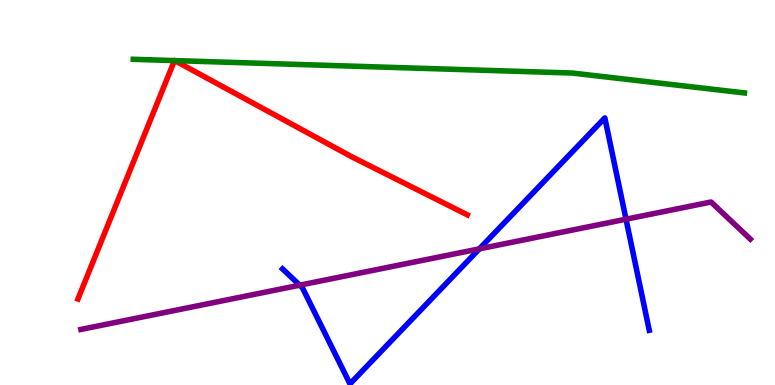[{'lines': ['blue', 'red'], 'intersections': []}, {'lines': ['green', 'red'], 'intersections': [{'x': 2.25, 'y': 8.43}, {'x': 2.26, 'y': 8.43}]}, {'lines': ['purple', 'red'], 'intersections': []}, {'lines': ['blue', 'green'], 'intersections': []}, {'lines': ['blue', 'purple'], 'intersections': [{'x': 3.87, 'y': 2.59}, {'x': 6.19, 'y': 3.54}, {'x': 8.08, 'y': 4.31}]}, {'lines': ['green', 'purple'], 'intersections': []}]